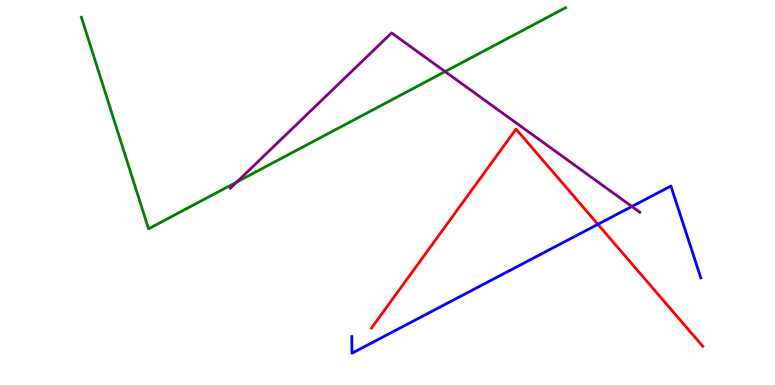[{'lines': ['blue', 'red'], 'intersections': [{'x': 7.71, 'y': 4.17}]}, {'lines': ['green', 'red'], 'intersections': []}, {'lines': ['purple', 'red'], 'intersections': []}, {'lines': ['blue', 'green'], 'intersections': []}, {'lines': ['blue', 'purple'], 'intersections': [{'x': 8.15, 'y': 4.64}]}, {'lines': ['green', 'purple'], 'intersections': [{'x': 3.06, 'y': 5.27}, {'x': 5.74, 'y': 8.14}]}]